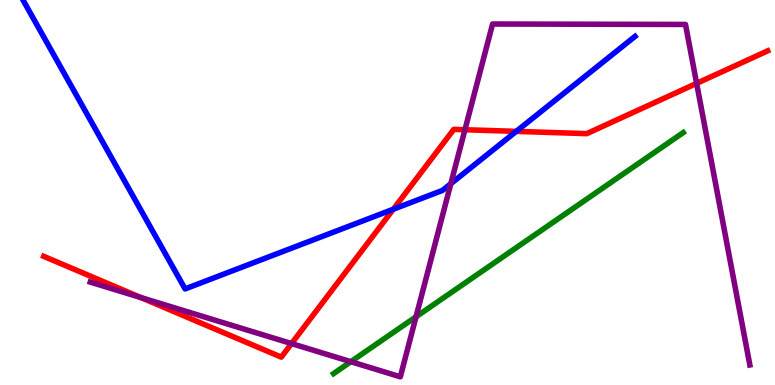[{'lines': ['blue', 'red'], 'intersections': [{'x': 5.07, 'y': 4.57}, {'x': 6.66, 'y': 6.59}]}, {'lines': ['green', 'red'], 'intersections': []}, {'lines': ['purple', 'red'], 'intersections': [{'x': 1.82, 'y': 2.27}, {'x': 3.76, 'y': 1.08}, {'x': 6.0, 'y': 6.63}, {'x': 8.99, 'y': 7.83}]}, {'lines': ['blue', 'green'], 'intersections': []}, {'lines': ['blue', 'purple'], 'intersections': [{'x': 5.82, 'y': 5.23}]}, {'lines': ['green', 'purple'], 'intersections': [{'x': 4.53, 'y': 0.605}, {'x': 5.37, 'y': 1.77}]}]